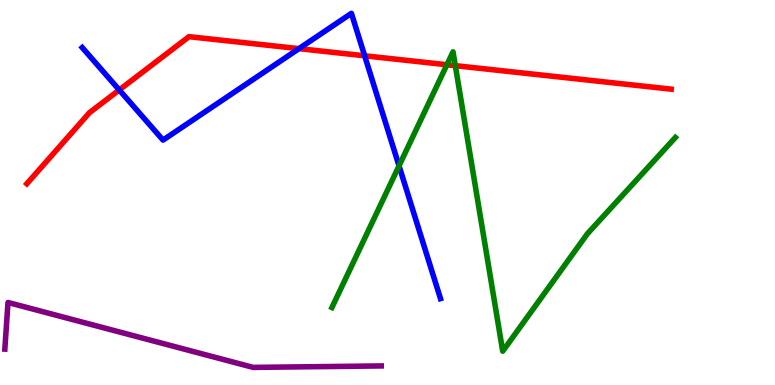[{'lines': ['blue', 'red'], 'intersections': [{'x': 1.54, 'y': 7.66}, {'x': 3.86, 'y': 8.74}, {'x': 4.71, 'y': 8.55}]}, {'lines': ['green', 'red'], 'intersections': [{'x': 5.77, 'y': 8.32}, {'x': 5.88, 'y': 8.29}]}, {'lines': ['purple', 'red'], 'intersections': []}, {'lines': ['blue', 'green'], 'intersections': [{'x': 5.15, 'y': 5.69}]}, {'lines': ['blue', 'purple'], 'intersections': []}, {'lines': ['green', 'purple'], 'intersections': []}]